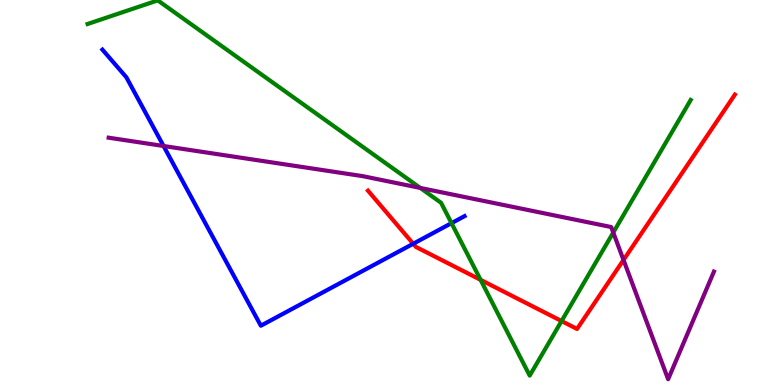[{'lines': ['blue', 'red'], 'intersections': [{'x': 5.33, 'y': 3.67}]}, {'lines': ['green', 'red'], 'intersections': [{'x': 6.2, 'y': 2.73}, {'x': 7.25, 'y': 1.66}]}, {'lines': ['purple', 'red'], 'intersections': [{'x': 8.05, 'y': 3.25}]}, {'lines': ['blue', 'green'], 'intersections': [{'x': 5.83, 'y': 4.2}]}, {'lines': ['blue', 'purple'], 'intersections': [{'x': 2.11, 'y': 6.21}]}, {'lines': ['green', 'purple'], 'intersections': [{'x': 5.42, 'y': 5.12}, {'x': 7.91, 'y': 3.96}]}]